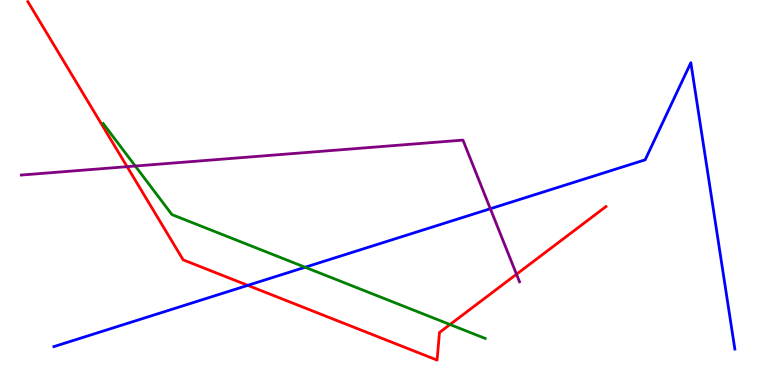[{'lines': ['blue', 'red'], 'intersections': [{'x': 3.2, 'y': 2.59}]}, {'lines': ['green', 'red'], 'intersections': [{'x': 5.81, 'y': 1.57}]}, {'lines': ['purple', 'red'], 'intersections': [{'x': 1.64, 'y': 5.67}, {'x': 6.66, 'y': 2.88}]}, {'lines': ['blue', 'green'], 'intersections': [{'x': 3.94, 'y': 3.06}]}, {'lines': ['blue', 'purple'], 'intersections': [{'x': 6.33, 'y': 4.58}]}, {'lines': ['green', 'purple'], 'intersections': [{'x': 1.75, 'y': 5.69}]}]